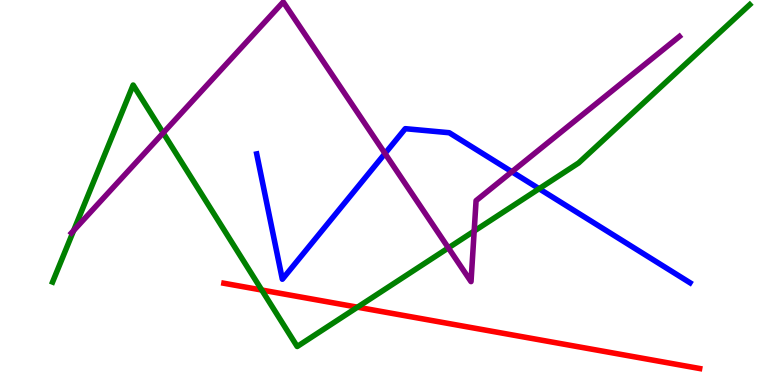[{'lines': ['blue', 'red'], 'intersections': []}, {'lines': ['green', 'red'], 'intersections': [{'x': 3.38, 'y': 2.47}, {'x': 4.61, 'y': 2.02}]}, {'lines': ['purple', 'red'], 'intersections': []}, {'lines': ['blue', 'green'], 'intersections': [{'x': 6.96, 'y': 5.1}]}, {'lines': ['blue', 'purple'], 'intersections': [{'x': 4.97, 'y': 6.01}, {'x': 6.6, 'y': 5.54}]}, {'lines': ['green', 'purple'], 'intersections': [{'x': 0.95, 'y': 4.01}, {'x': 2.11, 'y': 6.55}, {'x': 5.79, 'y': 3.56}, {'x': 6.12, 'y': 4.0}]}]